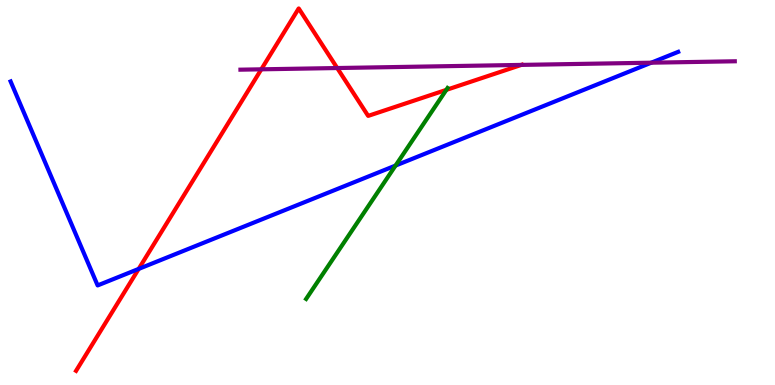[{'lines': ['blue', 'red'], 'intersections': [{'x': 1.79, 'y': 3.02}]}, {'lines': ['green', 'red'], 'intersections': [{'x': 5.76, 'y': 7.67}]}, {'lines': ['purple', 'red'], 'intersections': [{'x': 3.37, 'y': 8.2}, {'x': 4.35, 'y': 8.23}, {'x': 6.73, 'y': 8.31}]}, {'lines': ['blue', 'green'], 'intersections': [{'x': 5.1, 'y': 5.7}]}, {'lines': ['blue', 'purple'], 'intersections': [{'x': 8.4, 'y': 8.37}]}, {'lines': ['green', 'purple'], 'intersections': []}]